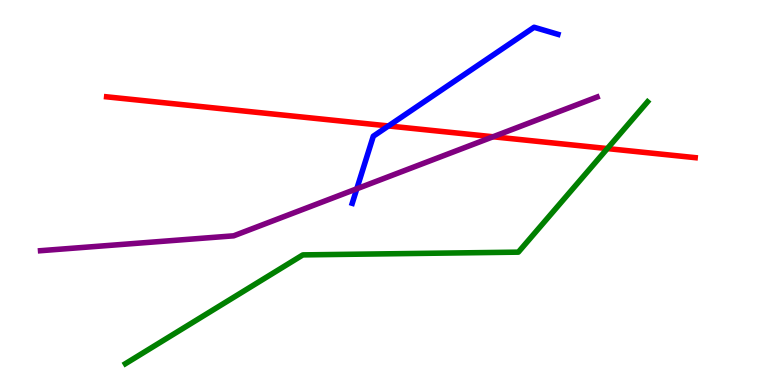[{'lines': ['blue', 'red'], 'intersections': [{'x': 5.01, 'y': 6.73}]}, {'lines': ['green', 'red'], 'intersections': [{'x': 7.84, 'y': 6.14}]}, {'lines': ['purple', 'red'], 'intersections': [{'x': 6.36, 'y': 6.45}]}, {'lines': ['blue', 'green'], 'intersections': []}, {'lines': ['blue', 'purple'], 'intersections': [{'x': 4.6, 'y': 5.1}]}, {'lines': ['green', 'purple'], 'intersections': []}]